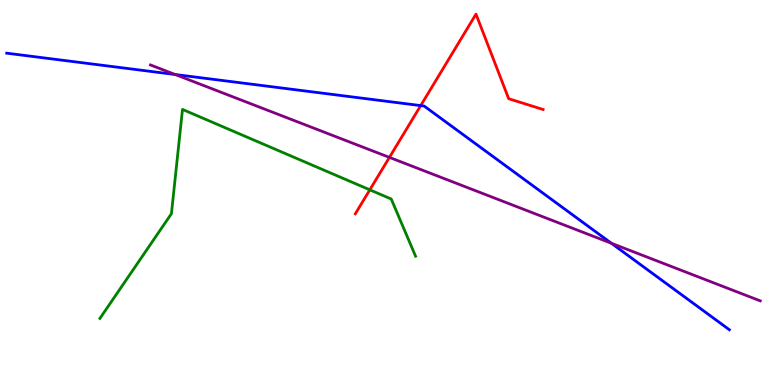[{'lines': ['blue', 'red'], 'intersections': [{'x': 5.43, 'y': 7.26}]}, {'lines': ['green', 'red'], 'intersections': [{'x': 4.77, 'y': 5.07}]}, {'lines': ['purple', 'red'], 'intersections': [{'x': 5.02, 'y': 5.91}]}, {'lines': ['blue', 'green'], 'intersections': []}, {'lines': ['blue', 'purple'], 'intersections': [{'x': 2.26, 'y': 8.06}, {'x': 7.89, 'y': 3.68}]}, {'lines': ['green', 'purple'], 'intersections': []}]